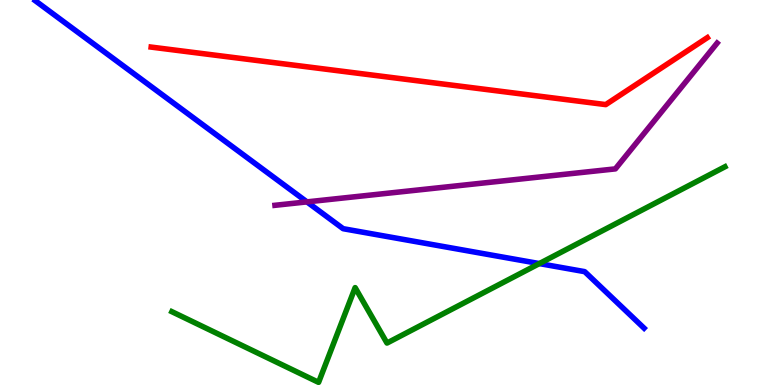[{'lines': ['blue', 'red'], 'intersections': []}, {'lines': ['green', 'red'], 'intersections': []}, {'lines': ['purple', 'red'], 'intersections': []}, {'lines': ['blue', 'green'], 'intersections': [{'x': 6.96, 'y': 3.15}]}, {'lines': ['blue', 'purple'], 'intersections': [{'x': 3.96, 'y': 4.76}]}, {'lines': ['green', 'purple'], 'intersections': []}]